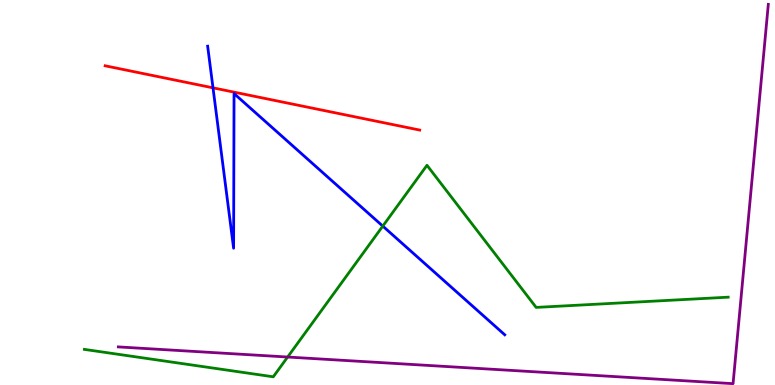[{'lines': ['blue', 'red'], 'intersections': [{'x': 2.75, 'y': 7.72}]}, {'lines': ['green', 'red'], 'intersections': []}, {'lines': ['purple', 'red'], 'intersections': []}, {'lines': ['blue', 'green'], 'intersections': [{'x': 4.94, 'y': 4.13}]}, {'lines': ['blue', 'purple'], 'intersections': []}, {'lines': ['green', 'purple'], 'intersections': [{'x': 3.71, 'y': 0.727}]}]